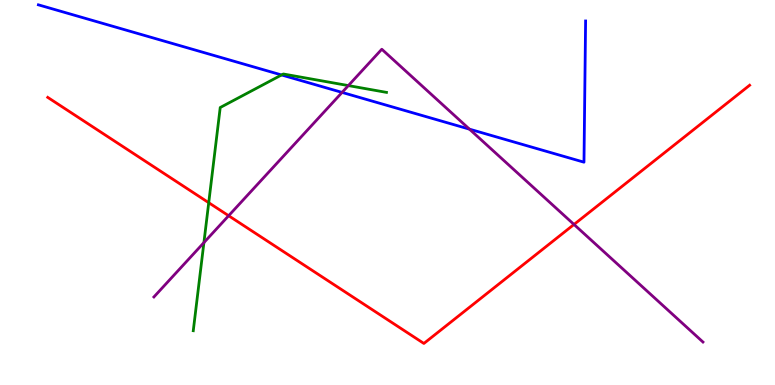[{'lines': ['blue', 'red'], 'intersections': []}, {'lines': ['green', 'red'], 'intersections': [{'x': 2.69, 'y': 4.74}]}, {'lines': ['purple', 'red'], 'intersections': [{'x': 2.95, 'y': 4.4}, {'x': 7.41, 'y': 4.17}]}, {'lines': ['blue', 'green'], 'intersections': [{'x': 3.63, 'y': 8.05}]}, {'lines': ['blue', 'purple'], 'intersections': [{'x': 4.41, 'y': 7.6}, {'x': 6.06, 'y': 6.65}]}, {'lines': ['green', 'purple'], 'intersections': [{'x': 2.63, 'y': 3.7}, {'x': 4.49, 'y': 7.78}]}]